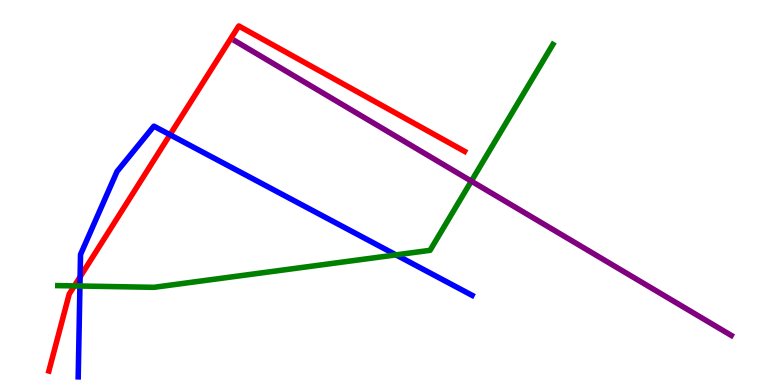[{'lines': ['blue', 'red'], 'intersections': [{'x': 1.03, 'y': 2.81}, {'x': 2.19, 'y': 6.5}]}, {'lines': ['green', 'red'], 'intersections': [{'x': 0.96, 'y': 2.57}]}, {'lines': ['purple', 'red'], 'intersections': []}, {'lines': ['blue', 'green'], 'intersections': [{'x': 1.03, 'y': 2.57}, {'x': 5.11, 'y': 3.38}]}, {'lines': ['blue', 'purple'], 'intersections': []}, {'lines': ['green', 'purple'], 'intersections': [{'x': 6.08, 'y': 5.3}]}]